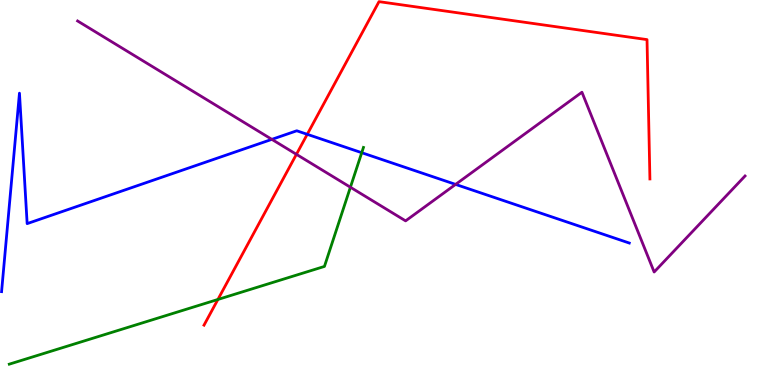[{'lines': ['blue', 'red'], 'intersections': [{'x': 3.96, 'y': 6.51}]}, {'lines': ['green', 'red'], 'intersections': [{'x': 2.81, 'y': 2.22}]}, {'lines': ['purple', 'red'], 'intersections': [{'x': 3.82, 'y': 5.99}]}, {'lines': ['blue', 'green'], 'intersections': [{'x': 4.67, 'y': 6.03}]}, {'lines': ['blue', 'purple'], 'intersections': [{'x': 3.51, 'y': 6.38}, {'x': 5.88, 'y': 5.21}]}, {'lines': ['green', 'purple'], 'intersections': [{'x': 4.52, 'y': 5.14}]}]